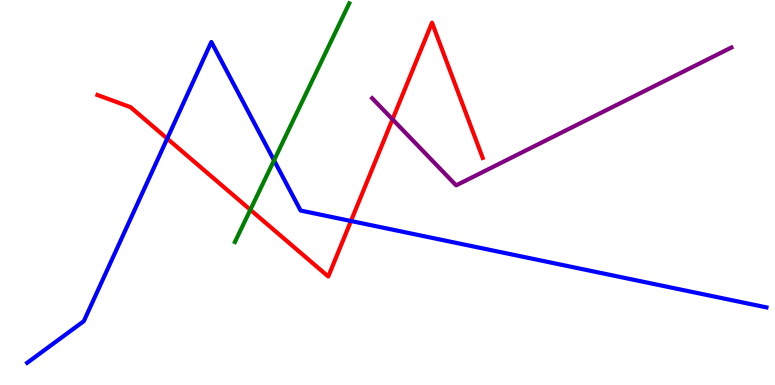[{'lines': ['blue', 'red'], 'intersections': [{'x': 2.16, 'y': 6.4}, {'x': 4.53, 'y': 4.26}]}, {'lines': ['green', 'red'], 'intersections': [{'x': 3.23, 'y': 4.55}]}, {'lines': ['purple', 'red'], 'intersections': [{'x': 5.06, 'y': 6.9}]}, {'lines': ['blue', 'green'], 'intersections': [{'x': 3.54, 'y': 5.83}]}, {'lines': ['blue', 'purple'], 'intersections': []}, {'lines': ['green', 'purple'], 'intersections': []}]